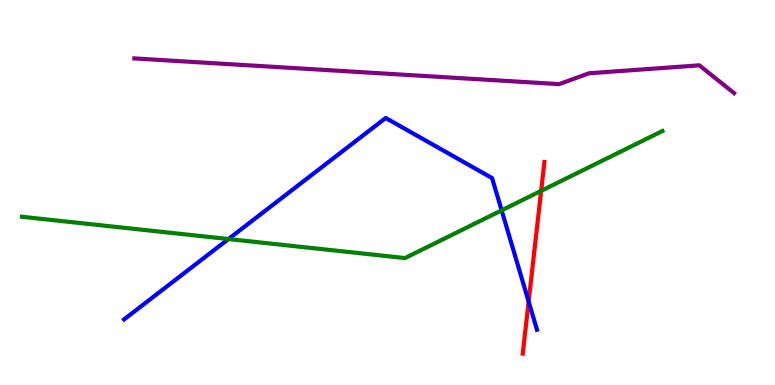[{'lines': ['blue', 'red'], 'intersections': [{'x': 6.82, 'y': 2.17}]}, {'lines': ['green', 'red'], 'intersections': [{'x': 6.98, 'y': 5.04}]}, {'lines': ['purple', 'red'], 'intersections': []}, {'lines': ['blue', 'green'], 'intersections': [{'x': 2.95, 'y': 3.79}, {'x': 6.47, 'y': 4.54}]}, {'lines': ['blue', 'purple'], 'intersections': []}, {'lines': ['green', 'purple'], 'intersections': []}]